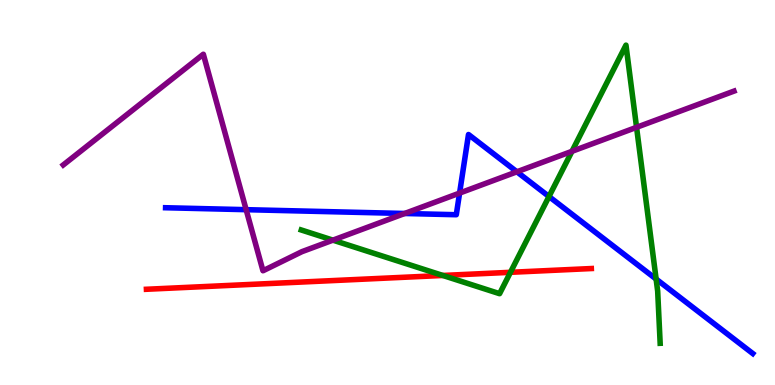[{'lines': ['blue', 'red'], 'intersections': []}, {'lines': ['green', 'red'], 'intersections': [{'x': 5.71, 'y': 2.85}, {'x': 6.59, 'y': 2.93}]}, {'lines': ['purple', 'red'], 'intersections': []}, {'lines': ['blue', 'green'], 'intersections': [{'x': 7.08, 'y': 4.9}, {'x': 8.47, 'y': 2.75}]}, {'lines': ['blue', 'purple'], 'intersections': [{'x': 3.18, 'y': 4.55}, {'x': 5.22, 'y': 4.45}, {'x': 5.93, 'y': 4.98}, {'x': 6.67, 'y': 5.54}]}, {'lines': ['green', 'purple'], 'intersections': [{'x': 4.3, 'y': 3.76}, {'x': 7.38, 'y': 6.07}, {'x': 8.21, 'y': 6.69}]}]